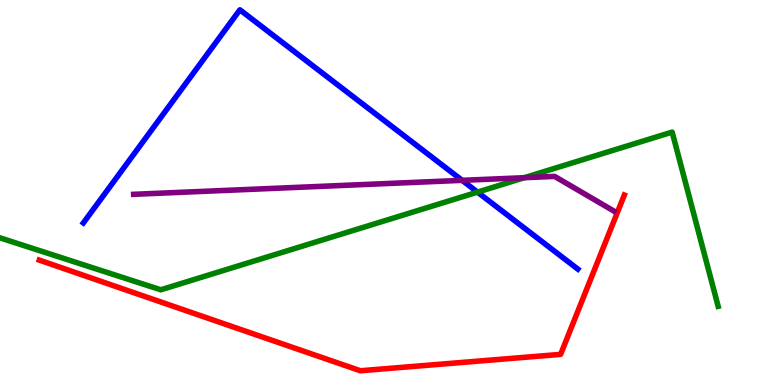[{'lines': ['blue', 'red'], 'intersections': []}, {'lines': ['green', 'red'], 'intersections': []}, {'lines': ['purple', 'red'], 'intersections': []}, {'lines': ['blue', 'green'], 'intersections': [{'x': 6.16, 'y': 5.01}]}, {'lines': ['blue', 'purple'], 'intersections': [{'x': 5.96, 'y': 5.32}]}, {'lines': ['green', 'purple'], 'intersections': [{'x': 6.77, 'y': 5.38}]}]